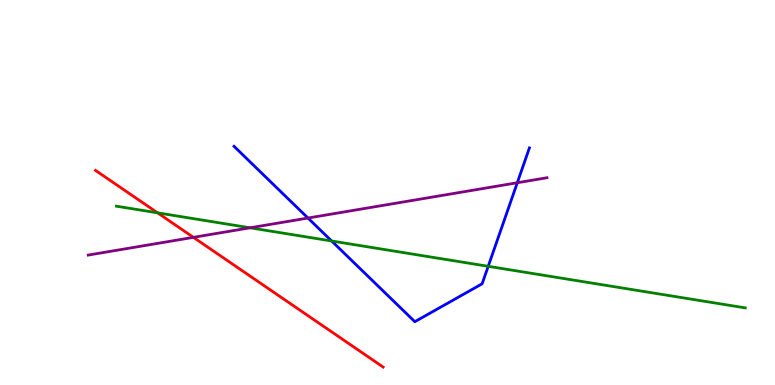[{'lines': ['blue', 'red'], 'intersections': []}, {'lines': ['green', 'red'], 'intersections': [{'x': 2.03, 'y': 4.47}]}, {'lines': ['purple', 'red'], 'intersections': [{'x': 2.5, 'y': 3.84}]}, {'lines': ['blue', 'green'], 'intersections': [{'x': 4.28, 'y': 3.74}, {'x': 6.3, 'y': 3.08}]}, {'lines': ['blue', 'purple'], 'intersections': [{'x': 3.97, 'y': 4.34}, {'x': 6.67, 'y': 5.25}]}, {'lines': ['green', 'purple'], 'intersections': [{'x': 3.23, 'y': 4.08}]}]